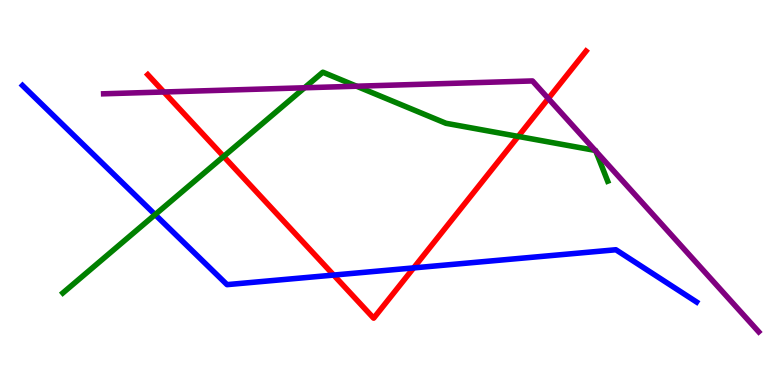[{'lines': ['blue', 'red'], 'intersections': [{'x': 4.31, 'y': 2.86}, {'x': 5.34, 'y': 3.04}]}, {'lines': ['green', 'red'], 'intersections': [{'x': 2.89, 'y': 5.94}, {'x': 6.69, 'y': 6.46}]}, {'lines': ['purple', 'red'], 'intersections': [{'x': 2.11, 'y': 7.61}, {'x': 7.08, 'y': 7.44}]}, {'lines': ['blue', 'green'], 'intersections': [{'x': 2.0, 'y': 4.43}]}, {'lines': ['blue', 'purple'], 'intersections': []}, {'lines': ['green', 'purple'], 'intersections': [{'x': 3.93, 'y': 7.72}, {'x': 4.6, 'y': 7.76}, {'x': 7.68, 'y': 6.09}, {'x': 7.69, 'y': 6.07}]}]